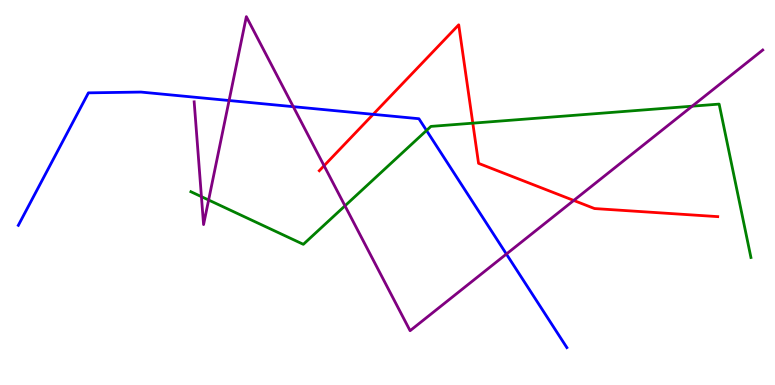[{'lines': ['blue', 'red'], 'intersections': [{'x': 4.82, 'y': 7.03}]}, {'lines': ['green', 'red'], 'intersections': [{'x': 6.1, 'y': 6.8}]}, {'lines': ['purple', 'red'], 'intersections': [{'x': 4.18, 'y': 5.7}, {'x': 7.4, 'y': 4.79}]}, {'lines': ['blue', 'green'], 'intersections': [{'x': 5.5, 'y': 6.61}]}, {'lines': ['blue', 'purple'], 'intersections': [{'x': 2.96, 'y': 7.39}, {'x': 3.78, 'y': 7.23}, {'x': 6.53, 'y': 3.4}]}, {'lines': ['green', 'purple'], 'intersections': [{'x': 2.6, 'y': 4.89}, {'x': 2.69, 'y': 4.8}, {'x': 4.45, 'y': 4.65}, {'x': 8.93, 'y': 7.24}]}]